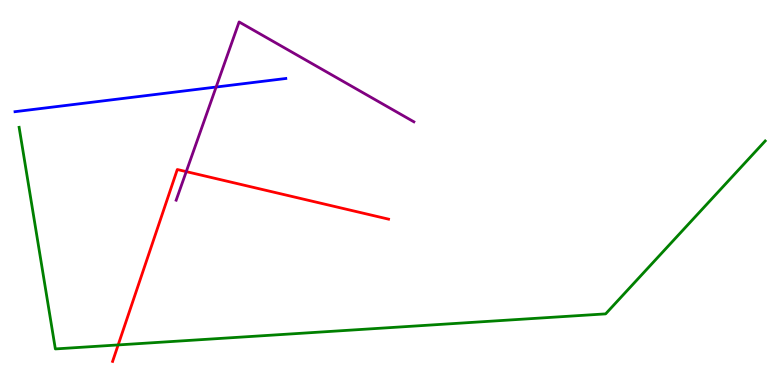[{'lines': ['blue', 'red'], 'intersections': []}, {'lines': ['green', 'red'], 'intersections': [{'x': 1.52, 'y': 1.04}]}, {'lines': ['purple', 'red'], 'intersections': [{'x': 2.4, 'y': 5.54}]}, {'lines': ['blue', 'green'], 'intersections': []}, {'lines': ['blue', 'purple'], 'intersections': [{'x': 2.79, 'y': 7.74}]}, {'lines': ['green', 'purple'], 'intersections': []}]